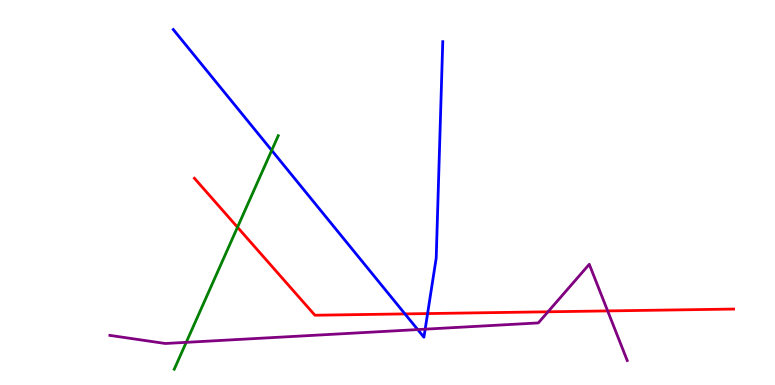[{'lines': ['blue', 'red'], 'intersections': [{'x': 5.23, 'y': 1.85}, {'x': 5.52, 'y': 1.86}]}, {'lines': ['green', 'red'], 'intersections': [{'x': 3.06, 'y': 4.1}]}, {'lines': ['purple', 'red'], 'intersections': [{'x': 7.07, 'y': 1.9}, {'x': 7.84, 'y': 1.92}]}, {'lines': ['blue', 'green'], 'intersections': [{'x': 3.51, 'y': 6.09}]}, {'lines': ['blue', 'purple'], 'intersections': [{'x': 5.39, 'y': 1.44}, {'x': 5.49, 'y': 1.45}]}, {'lines': ['green', 'purple'], 'intersections': [{'x': 2.4, 'y': 1.11}]}]